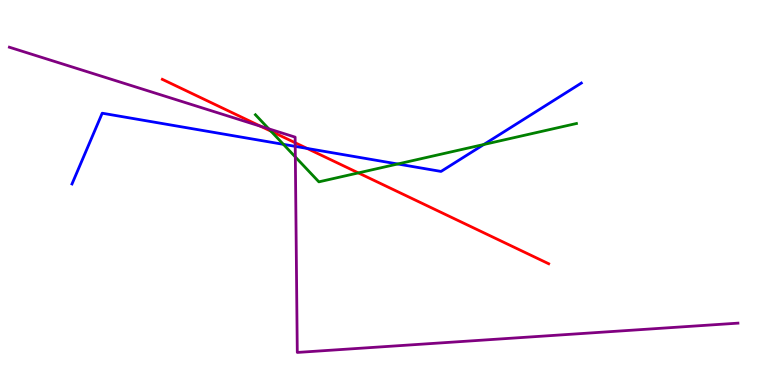[{'lines': ['blue', 'red'], 'intersections': [{'x': 3.96, 'y': 6.15}]}, {'lines': ['green', 'red'], 'intersections': [{'x': 3.5, 'y': 6.59}, {'x': 4.62, 'y': 5.51}]}, {'lines': ['purple', 'red'], 'intersections': [{'x': 3.36, 'y': 6.72}, {'x': 3.81, 'y': 6.29}]}, {'lines': ['blue', 'green'], 'intersections': [{'x': 3.66, 'y': 6.25}, {'x': 5.13, 'y': 5.74}, {'x': 6.24, 'y': 6.25}]}, {'lines': ['blue', 'purple'], 'intersections': [{'x': 3.81, 'y': 6.2}]}, {'lines': ['green', 'purple'], 'intersections': [{'x': 3.47, 'y': 6.65}, {'x': 3.81, 'y': 5.92}]}]